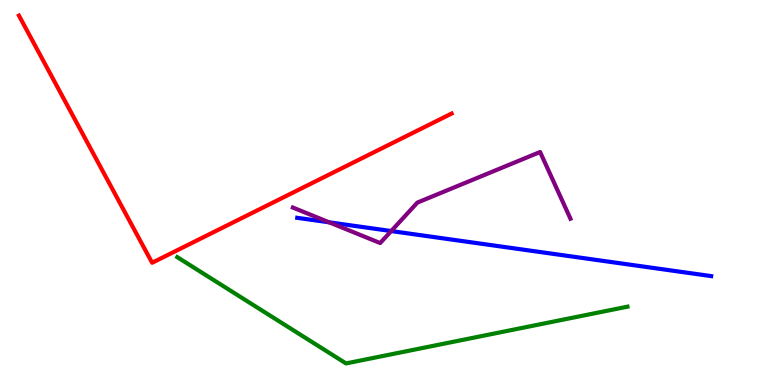[{'lines': ['blue', 'red'], 'intersections': []}, {'lines': ['green', 'red'], 'intersections': []}, {'lines': ['purple', 'red'], 'intersections': []}, {'lines': ['blue', 'green'], 'intersections': []}, {'lines': ['blue', 'purple'], 'intersections': [{'x': 4.25, 'y': 4.23}, {'x': 5.05, 'y': 4.0}]}, {'lines': ['green', 'purple'], 'intersections': []}]